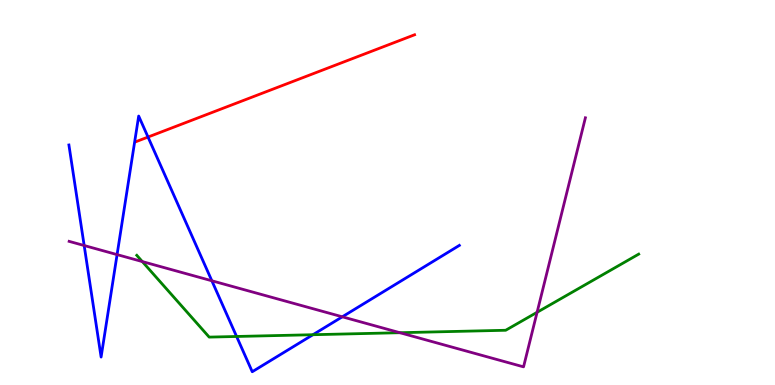[{'lines': ['blue', 'red'], 'intersections': [{'x': 1.91, 'y': 6.44}]}, {'lines': ['green', 'red'], 'intersections': []}, {'lines': ['purple', 'red'], 'intersections': []}, {'lines': ['blue', 'green'], 'intersections': [{'x': 3.05, 'y': 1.26}, {'x': 4.04, 'y': 1.31}]}, {'lines': ['blue', 'purple'], 'intersections': [{'x': 1.09, 'y': 3.62}, {'x': 1.51, 'y': 3.39}, {'x': 2.73, 'y': 2.71}, {'x': 4.42, 'y': 1.77}]}, {'lines': ['green', 'purple'], 'intersections': [{'x': 1.84, 'y': 3.21}, {'x': 5.16, 'y': 1.36}, {'x': 6.93, 'y': 1.89}]}]